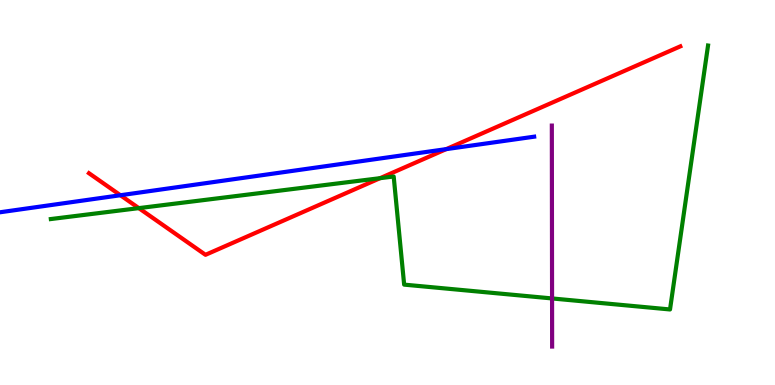[{'lines': ['blue', 'red'], 'intersections': [{'x': 1.55, 'y': 4.93}, {'x': 5.76, 'y': 6.13}]}, {'lines': ['green', 'red'], 'intersections': [{'x': 1.79, 'y': 4.59}, {'x': 4.9, 'y': 5.37}]}, {'lines': ['purple', 'red'], 'intersections': []}, {'lines': ['blue', 'green'], 'intersections': []}, {'lines': ['blue', 'purple'], 'intersections': []}, {'lines': ['green', 'purple'], 'intersections': [{'x': 7.12, 'y': 2.25}]}]